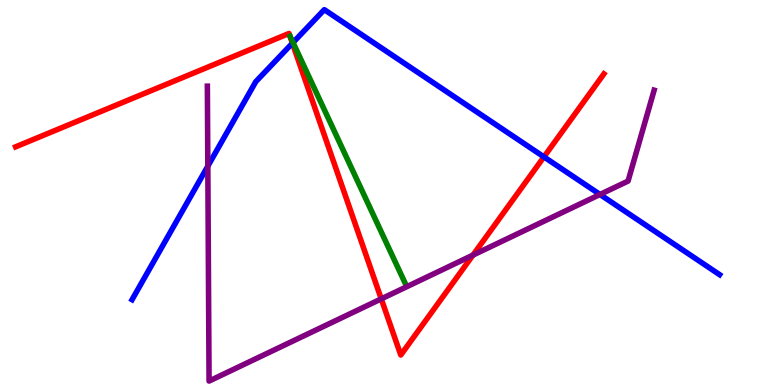[{'lines': ['blue', 'red'], 'intersections': [{'x': 3.77, 'y': 8.88}, {'x': 7.02, 'y': 5.92}]}, {'lines': ['green', 'red'], 'intersections': []}, {'lines': ['purple', 'red'], 'intersections': [{'x': 4.92, 'y': 2.24}, {'x': 6.1, 'y': 3.37}]}, {'lines': ['blue', 'green'], 'intersections': [{'x': 3.78, 'y': 8.89}]}, {'lines': ['blue', 'purple'], 'intersections': [{'x': 2.68, 'y': 5.68}, {'x': 7.74, 'y': 4.95}]}, {'lines': ['green', 'purple'], 'intersections': []}]